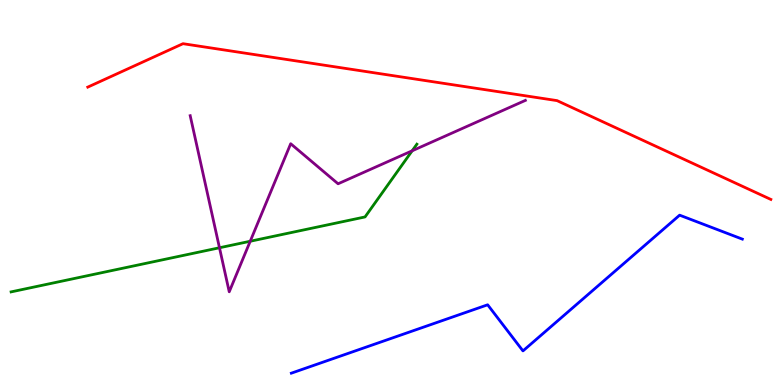[{'lines': ['blue', 'red'], 'intersections': []}, {'lines': ['green', 'red'], 'intersections': []}, {'lines': ['purple', 'red'], 'intersections': []}, {'lines': ['blue', 'green'], 'intersections': []}, {'lines': ['blue', 'purple'], 'intersections': []}, {'lines': ['green', 'purple'], 'intersections': [{'x': 2.83, 'y': 3.56}, {'x': 3.23, 'y': 3.73}, {'x': 5.32, 'y': 6.08}]}]